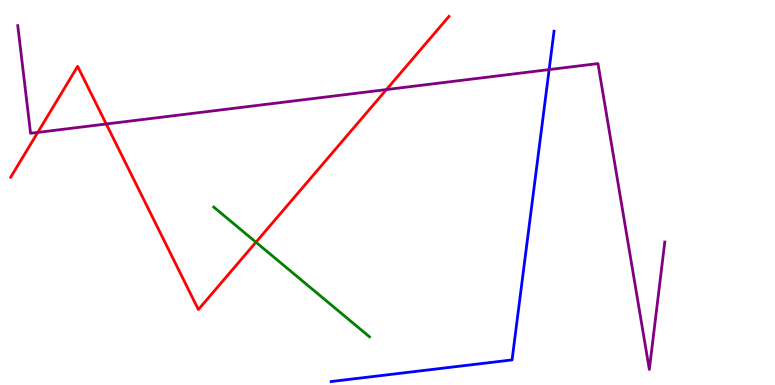[{'lines': ['blue', 'red'], 'intersections': []}, {'lines': ['green', 'red'], 'intersections': [{'x': 3.3, 'y': 3.71}]}, {'lines': ['purple', 'red'], 'intersections': [{'x': 0.487, 'y': 6.56}, {'x': 1.37, 'y': 6.78}, {'x': 4.99, 'y': 7.67}]}, {'lines': ['blue', 'green'], 'intersections': []}, {'lines': ['blue', 'purple'], 'intersections': [{'x': 7.09, 'y': 8.19}]}, {'lines': ['green', 'purple'], 'intersections': []}]